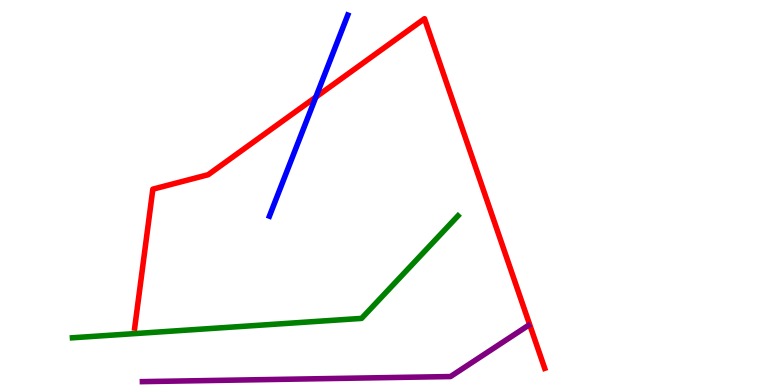[{'lines': ['blue', 'red'], 'intersections': [{'x': 4.08, 'y': 7.48}]}, {'lines': ['green', 'red'], 'intersections': []}, {'lines': ['purple', 'red'], 'intersections': []}, {'lines': ['blue', 'green'], 'intersections': []}, {'lines': ['blue', 'purple'], 'intersections': []}, {'lines': ['green', 'purple'], 'intersections': []}]